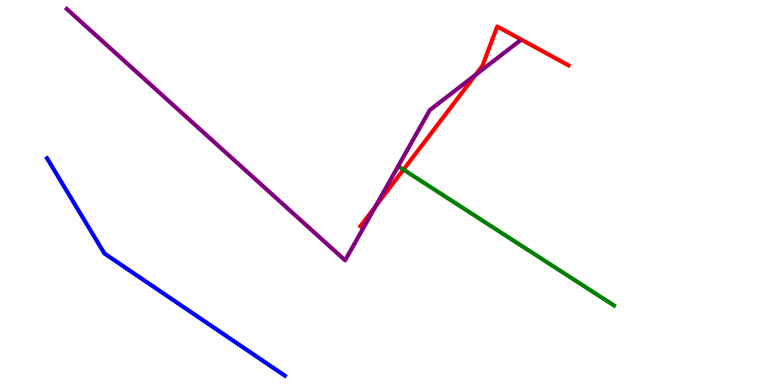[{'lines': ['blue', 'red'], 'intersections': []}, {'lines': ['green', 'red'], 'intersections': [{'x': 5.21, 'y': 5.59}]}, {'lines': ['purple', 'red'], 'intersections': [{'x': 4.85, 'y': 4.64}, {'x': 6.14, 'y': 8.06}]}, {'lines': ['blue', 'green'], 'intersections': []}, {'lines': ['blue', 'purple'], 'intersections': []}, {'lines': ['green', 'purple'], 'intersections': []}]